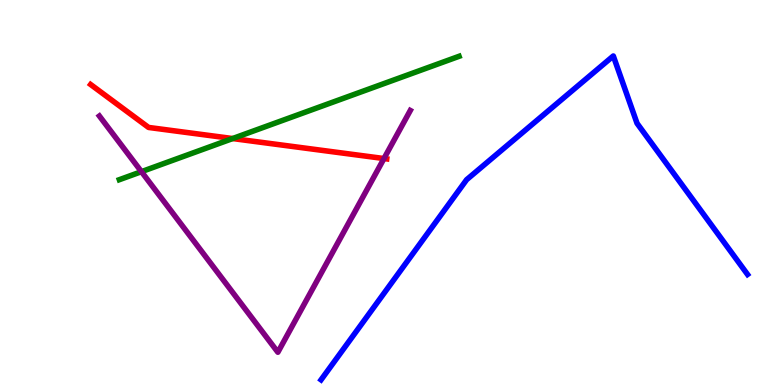[{'lines': ['blue', 'red'], 'intersections': []}, {'lines': ['green', 'red'], 'intersections': [{'x': 3.0, 'y': 6.4}]}, {'lines': ['purple', 'red'], 'intersections': [{'x': 4.95, 'y': 5.88}]}, {'lines': ['blue', 'green'], 'intersections': []}, {'lines': ['blue', 'purple'], 'intersections': []}, {'lines': ['green', 'purple'], 'intersections': [{'x': 1.83, 'y': 5.54}]}]